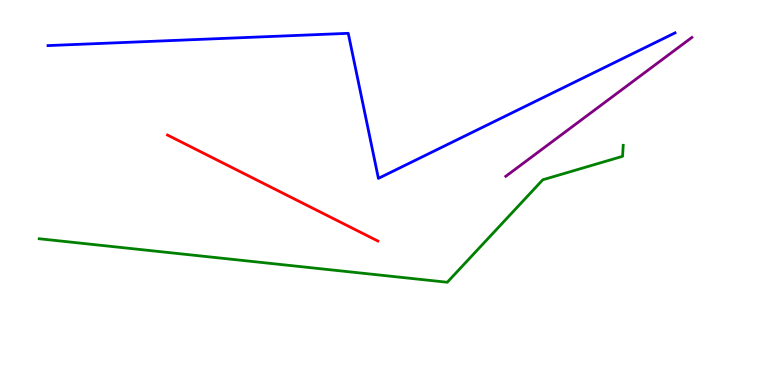[{'lines': ['blue', 'red'], 'intersections': []}, {'lines': ['green', 'red'], 'intersections': []}, {'lines': ['purple', 'red'], 'intersections': []}, {'lines': ['blue', 'green'], 'intersections': []}, {'lines': ['blue', 'purple'], 'intersections': []}, {'lines': ['green', 'purple'], 'intersections': []}]